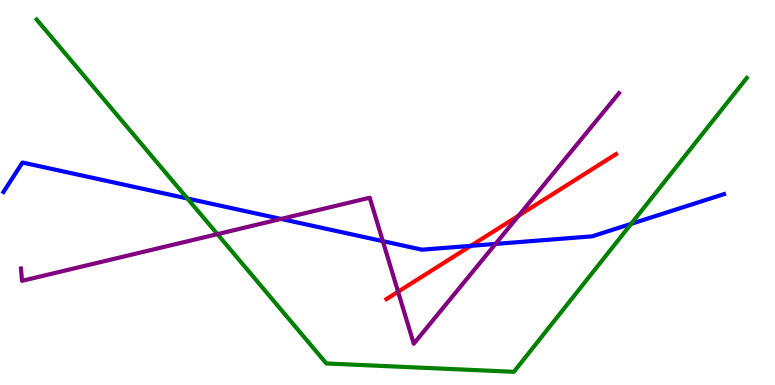[{'lines': ['blue', 'red'], 'intersections': [{'x': 6.07, 'y': 3.61}]}, {'lines': ['green', 'red'], 'intersections': []}, {'lines': ['purple', 'red'], 'intersections': [{'x': 5.14, 'y': 2.42}, {'x': 6.69, 'y': 4.4}]}, {'lines': ['blue', 'green'], 'intersections': [{'x': 2.42, 'y': 4.84}, {'x': 8.14, 'y': 4.19}]}, {'lines': ['blue', 'purple'], 'intersections': [{'x': 3.63, 'y': 4.31}, {'x': 4.94, 'y': 3.74}, {'x': 6.39, 'y': 3.66}]}, {'lines': ['green', 'purple'], 'intersections': [{'x': 2.81, 'y': 3.92}]}]